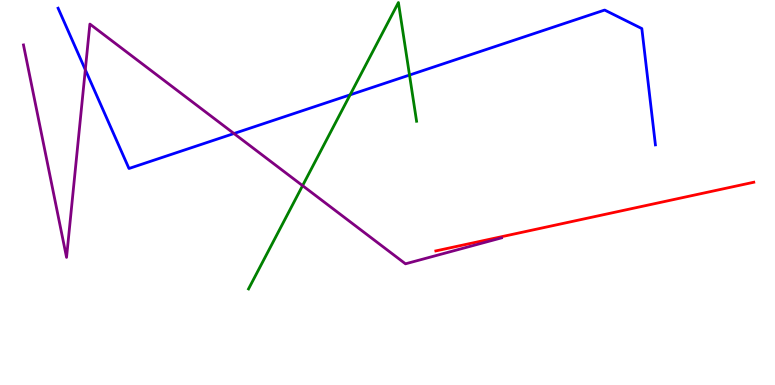[{'lines': ['blue', 'red'], 'intersections': []}, {'lines': ['green', 'red'], 'intersections': []}, {'lines': ['purple', 'red'], 'intersections': []}, {'lines': ['blue', 'green'], 'intersections': [{'x': 4.52, 'y': 7.54}, {'x': 5.28, 'y': 8.05}]}, {'lines': ['blue', 'purple'], 'intersections': [{'x': 1.1, 'y': 8.19}, {'x': 3.02, 'y': 6.53}]}, {'lines': ['green', 'purple'], 'intersections': [{'x': 3.9, 'y': 5.18}]}]